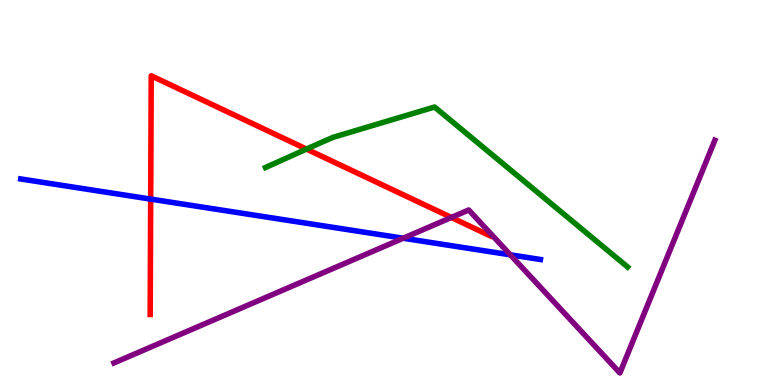[{'lines': ['blue', 'red'], 'intersections': [{'x': 1.94, 'y': 4.83}]}, {'lines': ['green', 'red'], 'intersections': [{'x': 3.95, 'y': 6.13}]}, {'lines': ['purple', 'red'], 'intersections': [{'x': 5.82, 'y': 4.35}]}, {'lines': ['blue', 'green'], 'intersections': []}, {'lines': ['blue', 'purple'], 'intersections': [{'x': 5.2, 'y': 3.81}, {'x': 6.58, 'y': 3.38}]}, {'lines': ['green', 'purple'], 'intersections': []}]